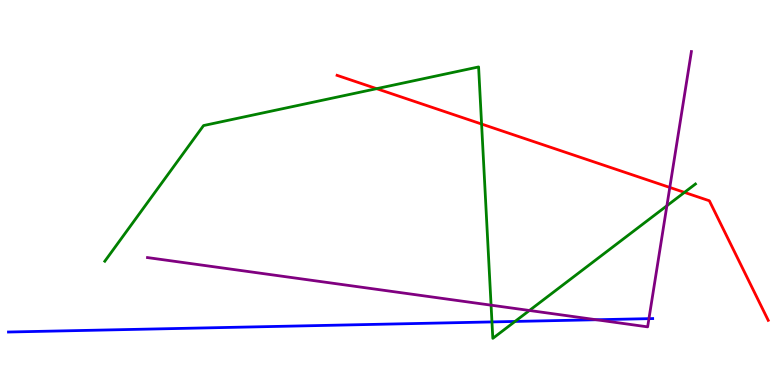[{'lines': ['blue', 'red'], 'intersections': []}, {'lines': ['green', 'red'], 'intersections': [{'x': 4.86, 'y': 7.7}, {'x': 6.21, 'y': 6.78}, {'x': 8.83, 'y': 5.0}]}, {'lines': ['purple', 'red'], 'intersections': [{'x': 8.64, 'y': 5.13}]}, {'lines': ['blue', 'green'], 'intersections': [{'x': 6.35, 'y': 1.64}, {'x': 6.65, 'y': 1.65}]}, {'lines': ['blue', 'purple'], 'intersections': [{'x': 7.69, 'y': 1.69}, {'x': 8.37, 'y': 1.72}]}, {'lines': ['green', 'purple'], 'intersections': [{'x': 6.34, 'y': 2.07}, {'x': 6.83, 'y': 1.94}, {'x': 8.61, 'y': 4.66}]}]